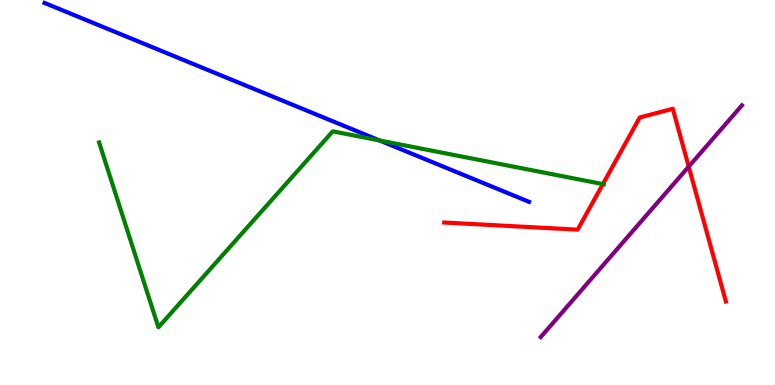[{'lines': ['blue', 'red'], 'intersections': []}, {'lines': ['green', 'red'], 'intersections': [{'x': 7.78, 'y': 5.22}]}, {'lines': ['purple', 'red'], 'intersections': [{'x': 8.89, 'y': 5.67}]}, {'lines': ['blue', 'green'], 'intersections': [{'x': 4.9, 'y': 6.35}]}, {'lines': ['blue', 'purple'], 'intersections': []}, {'lines': ['green', 'purple'], 'intersections': []}]